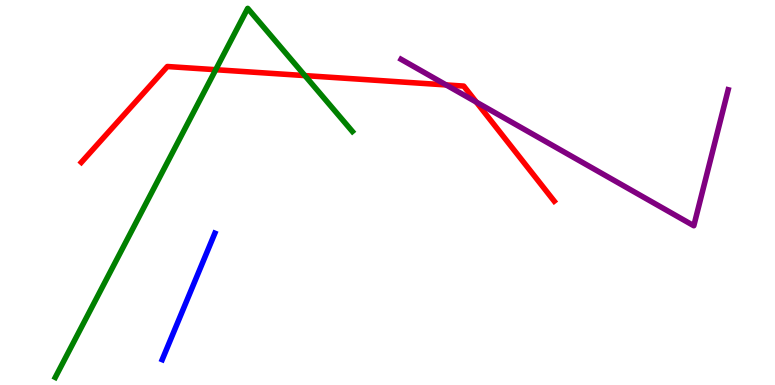[{'lines': ['blue', 'red'], 'intersections': []}, {'lines': ['green', 'red'], 'intersections': [{'x': 2.78, 'y': 8.19}, {'x': 3.93, 'y': 8.04}]}, {'lines': ['purple', 'red'], 'intersections': [{'x': 5.76, 'y': 7.79}, {'x': 6.15, 'y': 7.35}]}, {'lines': ['blue', 'green'], 'intersections': []}, {'lines': ['blue', 'purple'], 'intersections': []}, {'lines': ['green', 'purple'], 'intersections': []}]